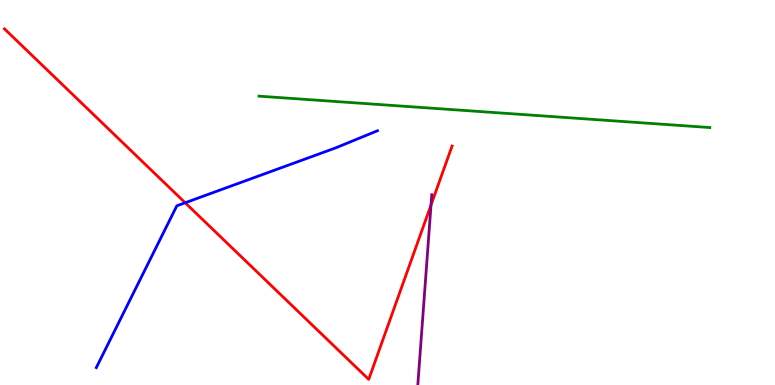[{'lines': ['blue', 'red'], 'intersections': [{'x': 2.39, 'y': 4.73}]}, {'lines': ['green', 'red'], 'intersections': []}, {'lines': ['purple', 'red'], 'intersections': [{'x': 5.56, 'y': 4.68}]}, {'lines': ['blue', 'green'], 'intersections': []}, {'lines': ['blue', 'purple'], 'intersections': []}, {'lines': ['green', 'purple'], 'intersections': []}]